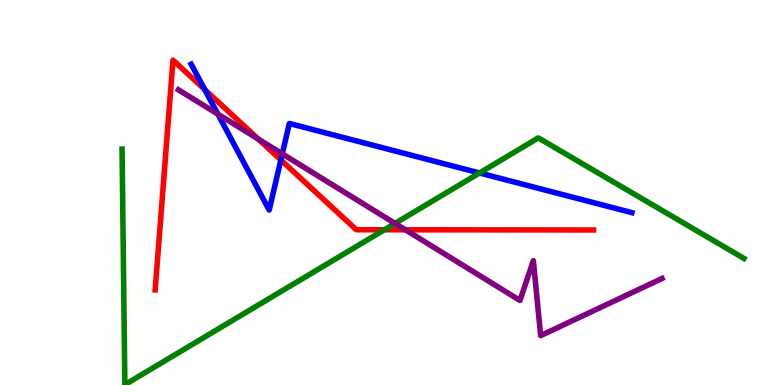[{'lines': ['blue', 'red'], 'intersections': [{'x': 2.64, 'y': 7.68}, {'x': 3.62, 'y': 5.85}]}, {'lines': ['green', 'red'], 'intersections': [{'x': 4.96, 'y': 4.03}]}, {'lines': ['purple', 'red'], 'intersections': [{'x': 3.33, 'y': 6.39}, {'x': 5.23, 'y': 4.03}]}, {'lines': ['blue', 'green'], 'intersections': [{'x': 6.19, 'y': 5.51}]}, {'lines': ['blue', 'purple'], 'intersections': [{'x': 2.81, 'y': 7.04}, {'x': 3.64, 'y': 6.0}]}, {'lines': ['green', 'purple'], 'intersections': [{'x': 5.1, 'y': 4.2}]}]